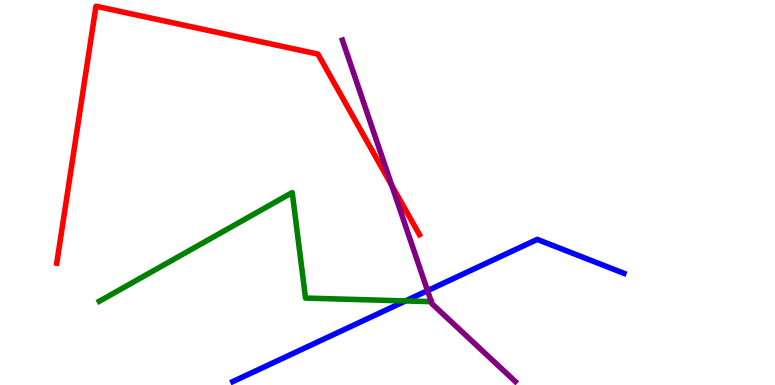[{'lines': ['blue', 'red'], 'intersections': []}, {'lines': ['green', 'red'], 'intersections': []}, {'lines': ['purple', 'red'], 'intersections': [{'x': 5.06, 'y': 5.18}]}, {'lines': ['blue', 'green'], 'intersections': [{'x': 5.23, 'y': 2.18}]}, {'lines': ['blue', 'purple'], 'intersections': [{'x': 5.52, 'y': 2.45}]}, {'lines': ['green', 'purple'], 'intersections': [{'x': 5.56, 'y': 2.16}]}]